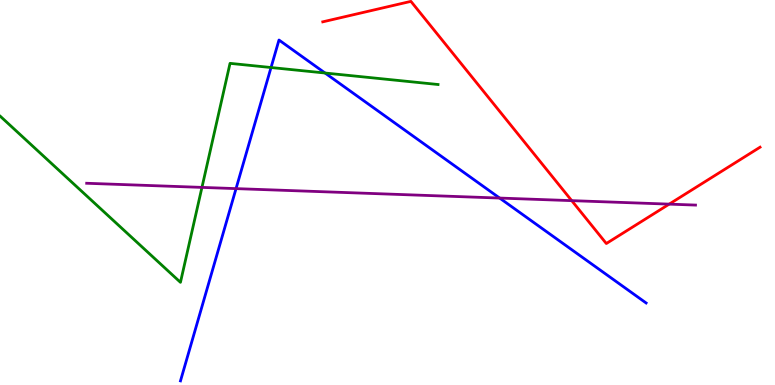[{'lines': ['blue', 'red'], 'intersections': []}, {'lines': ['green', 'red'], 'intersections': []}, {'lines': ['purple', 'red'], 'intersections': [{'x': 7.38, 'y': 4.79}, {'x': 8.63, 'y': 4.7}]}, {'lines': ['blue', 'green'], 'intersections': [{'x': 3.5, 'y': 8.25}, {'x': 4.19, 'y': 8.1}]}, {'lines': ['blue', 'purple'], 'intersections': [{'x': 3.05, 'y': 5.1}, {'x': 6.45, 'y': 4.86}]}, {'lines': ['green', 'purple'], 'intersections': [{'x': 2.61, 'y': 5.13}]}]